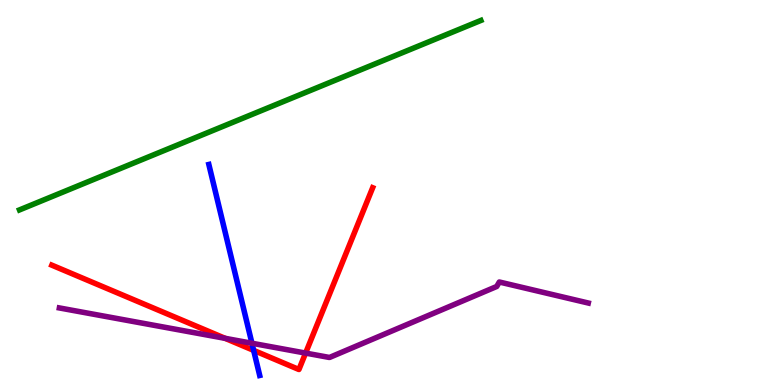[{'lines': ['blue', 'red'], 'intersections': [{'x': 3.27, 'y': 0.899}]}, {'lines': ['green', 'red'], 'intersections': []}, {'lines': ['purple', 'red'], 'intersections': [{'x': 2.9, 'y': 1.21}, {'x': 3.94, 'y': 0.829}]}, {'lines': ['blue', 'green'], 'intersections': []}, {'lines': ['blue', 'purple'], 'intersections': [{'x': 3.25, 'y': 1.08}]}, {'lines': ['green', 'purple'], 'intersections': []}]